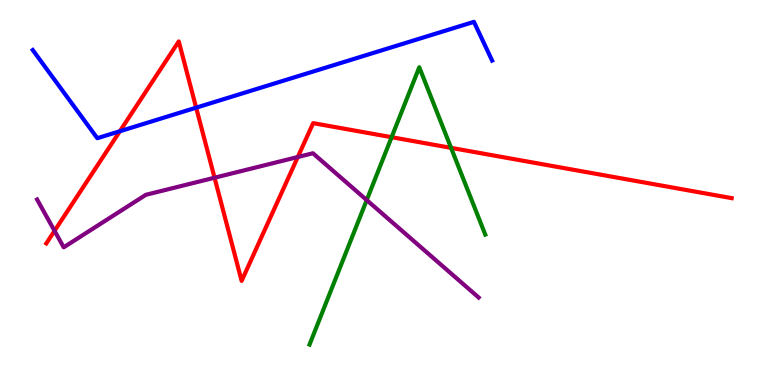[{'lines': ['blue', 'red'], 'intersections': [{'x': 1.55, 'y': 6.59}, {'x': 2.53, 'y': 7.2}]}, {'lines': ['green', 'red'], 'intersections': [{'x': 5.05, 'y': 6.44}, {'x': 5.82, 'y': 6.16}]}, {'lines': ['purple', 'red'], 'intersections': [{'x': 0.704, 'y': 4.0}, {'x': 2.77, 'y': 5.38}, {'x': 3.84, 'y': 5.92}]}, {'lines': ['blue', 'green'], 'intersections': []}, {'lines': ['blue', 'purple'], 'intersections': []}, {'lines': ['green', 'purple'], 'intersections': [{'x': 4.73, 'y': 4.8}]}]